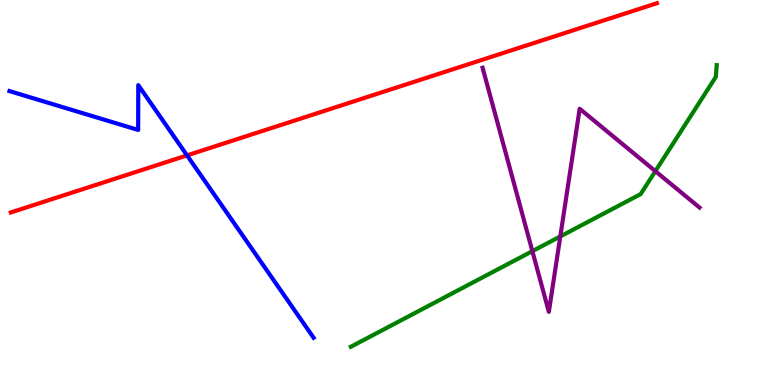[{'lines': ['blue', 'red'], 'intersections': [{'x': 2.41, 'y': 5.96}]}, {'lines': ['green', 'red'], 'intersections': []}, {'lines': ['purple', 'red'], 'intersections': []}, {'lines': ['blue', 'green'], 'intersections': []}, {'lines': ['blue', 'purple'], 'intersections': []}, {'lines': ['green', 'purple'], 'intersections': [{'x': 6.87, 'y': 3.48}, {'x': 7.23, 'y': 3.86}, {'x': 8.46, 'y': 5.55}]}]